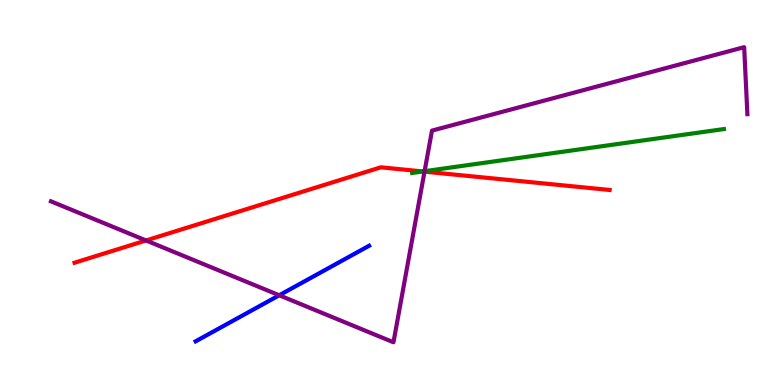[{'lines': ['blue', 'red'], 'intersections': []}, {'lines': ['green', 'red'], 'intersections': [{'x': 5.46, 'y': 5.55}]}, {'lines': ['purple', 'red'], 'intersections': [{'x': 1.88, 'y': 3.75}, {'x': 5.48, 'y': 5.54}]}, {'lines': ['blue', 'green'], 'intersections': []}, {'lines': ['blue', 'purple'], 'intersections': [{'x': 3.6, 'y': 2.33}]}, {'lines': ['green', 'purple'], 'intersections': [{'x': 5.48, 'y': 5.55}]}]